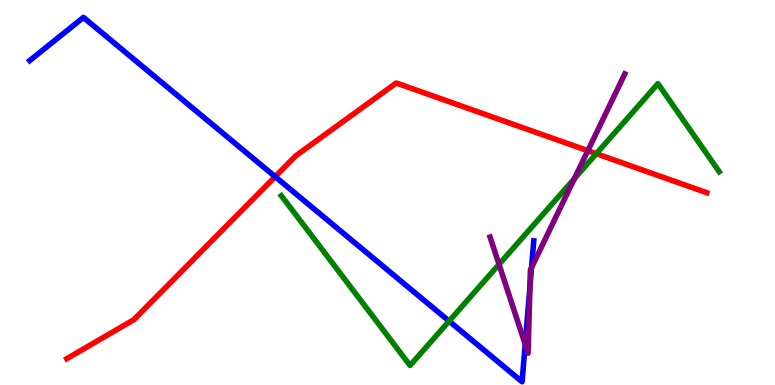[{'lines': ['blue', 'red'], 'intersections': [{'x': 3.55, 'y': 5.41}]}, {'lines': ['green', 'red'], 'intersections': [{'x': 7.69, 'y': 6.01}]}, {'lines': ['purple', 'red'], 'intersections': [{'x': 7.58, 'y': 6.09}]}, {'lines': ['blue', 'green'], 'intersections': [{'x': 5.79, 'y': 1.66}]}, {'lines': ['blue', 'purple'], 'intersections': [{'x': 6.78, 'y': 1.06}, {'x': 6.84, 'y': 2.54}, {'x': 6.86, 'y': 3.05}]}, {'lines': ['green', 'purple'], 'intersections': [{'x': 6.44, 'y': 3.13}, {'x': 7.41, 'y': 5.36}]}]